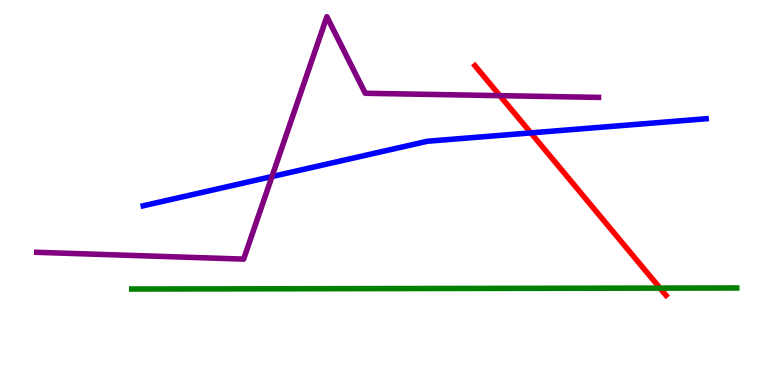[{'lines': ['blue', 'red'], 'intersections': [{'x': 6.85, 'y': 6.55}]}, {'lines': ['green', 'red'], 'intersections': [{'x': 8.52, 'y': 2.52}]}, {'lines': ['purple', 'red'], 'intersections': [{'x': 6.45, 'y': 7.52}]}, {'lines': ['blue', 'green'], 'intersections': []}, {'lines': ['blue', 'purple'], 'intersections': [{'x': 3.51, 'y': 5.41}]}, {'lines': ['green', 'purple'], 'intersections': []}]